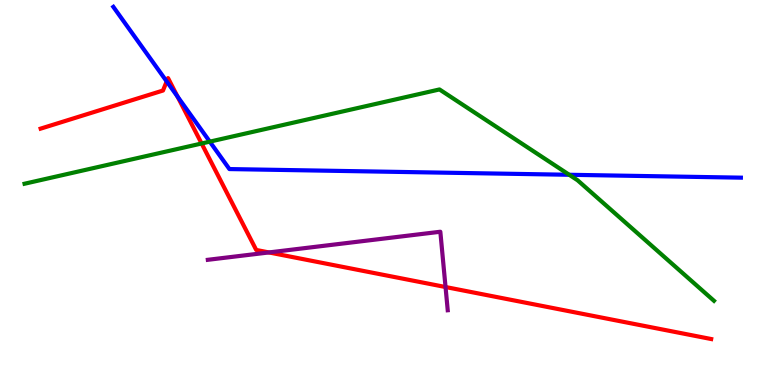[{'lines': ['blue', 'red'], 'intersections': [{'x': 2.15, 'y': 7.89}, {'x': 2.29, 'y': 7.49}]}, {'lines': ['green', 'red'], 'intersections': [{'x': 2.6, 'y': 6.27}]}, {'lines': ['purple', 'red'], 'intersections': [{'x': 3.47, 'y': 3.44}, {'x': 5.75, 'y': 2.54}]}, {'lines': ['blue', 'green'], 'intersections': [{'x': 2.71, 'y': 6.32}, {'x': 7.34, 'y': 5.46}]}, {'lines': ['blue', 'purple'], 'intersections': []}, {'lines': ['green', 'purple'], 'intersections': []}]